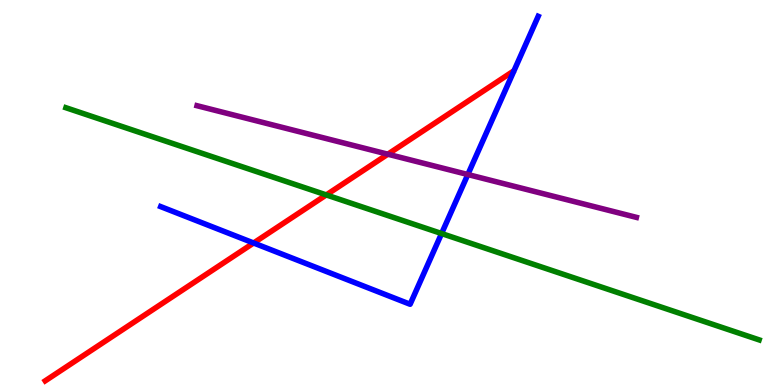[{'lines': ['blue', 'red'], 'intersections': [{'x': 3.27, 'y': 3.69}]}, {'lines': ['green', 'red'], 'intersections': [{'x': 4.21, 'y': 4.94}]}, {'lines': ['purple', 'red'], 'intersections': [{'x': 5.0, 'y': 5.99}]}, {'lines': ['blue', 'green'], 'intersections': [{'x': 5.7, 'y': 3.93}]}, {'lines': ['blue', 'purple'], 'intersections': [{'x': 6.04, 'y': 5.47}]}, {'lines': ['green', 'purple'], 'intersections': []}]